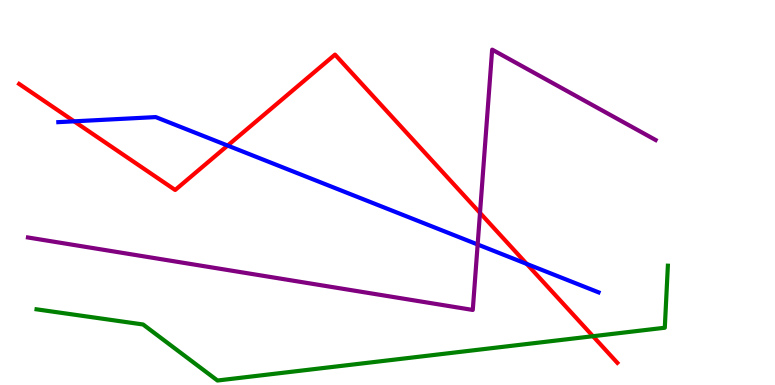[{'lines': ['blue', 'red'], 'intersections': [{'x': 0.957, 'y': 6.85}, {'x': 2.94, 'y': 6.22}, {'x': 6.8, 'y': 3.14}]}, {'lines': ['green', 'red'], 'intersections': [{'x': 7.65, 'y': 1.27}]}, {'lines': ['purple', 'red'], 'intersections': [{'x': 6.19, 'y': 4.47}]}, {'lines': ['blue', 'green'], 'intersections': []}, {'lines': ['blue', 'purple'], 'intersections': [{'x': 6.16, 'y': 3.65}]}, {'lines': ['green', 'purple'], 'intersections': []}]